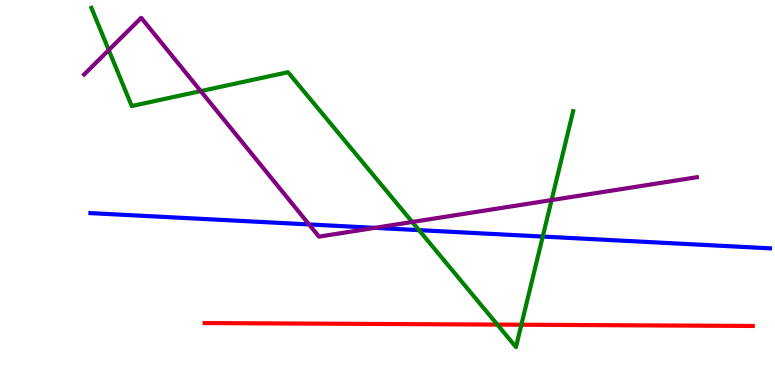[{'lines': ['blue', 'red'], 'intersections': []}, {'lines': ['green', 'red'], 'intersections': [{'x': 6.42, 'y': 1.57}, {'x': 6.73, 'y': 1.57}]}, {'lines': ['purple', 'red'], 'intersections': []}, {'lines': ['blue', 'green'], 'intersections': [{'x': 5.41, 'y': 4.02}, {'x': 7.0, 'y': 3.86}]}, {'lines': ['blue', 'purple'], 'intersections': [{'x': 3.99, 'y': 4.17}, {'x': 4.84, 'y': 4.08}]}, {'lines': ['green', 'purple'], 'intersections': [{'x': 1.4, 'y': 8.7}, {'x': 2.59, 'y': 7.63}, {'x': 5.32, 'y': 4.23}, {'x': 7.12, 'y': 4.8}]}]